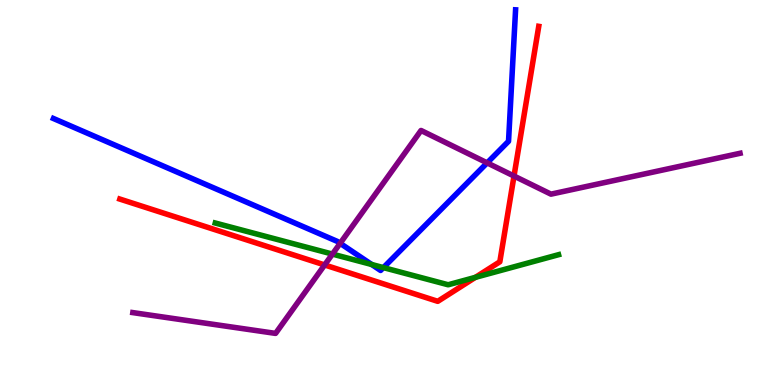[{'lines': ['blue', 'red'], 'intersections': []}, {'lines': ['green', 'red'], 'intersections': [{'x': 6.13, 'y': 2.8}]}, {'lines': ['purple', 'red'], 'intersections': [{'x': 4.19, 'y': 3.12}, {'x': 6.63, 'y': 5.43}]}, {'lines': ['blue', 'green'], 'intersections': [{'x': 4.8, 'y': 3.13}, {'x': 4.95, 'y': 3.05}]}, {'lines': ['blue', 'purple'], 'intersections': [{'x': 4.39, 'y': 3.68}, {'x': 6.29, 'y': 5.77}]}, {'lines': ['green', 'purple'], 'intersections': [{'x': 4.29, 'y': 3.4}]}]